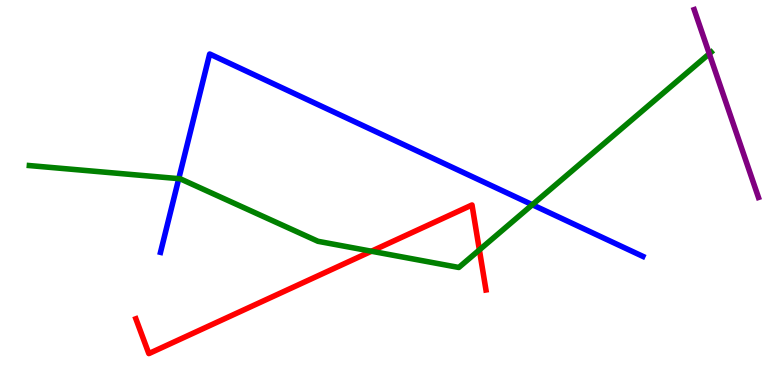[{'lines': ['blue', 'red'], 'intersections': []}, {'lines': ['green', 'red'], 'intersections': [{'x': 4.79, 'y': 3.47}, {'x': 6.19, 'y': 3.51}]}, {'lines': ['purple', 'red'], 'intersections': []}, {'lines': ['blue', 'green'], 'intersections': [{'x': 2.31, 'y': 5.36}, {'x': 6.87, 'y': 4.68}]}, {'lines': ['blue', 'purple'], 'intersections': []}, {'lines': ['green', 'purple'], 'intersections': [{'x': 9.15, 'y': 8.6}]}]